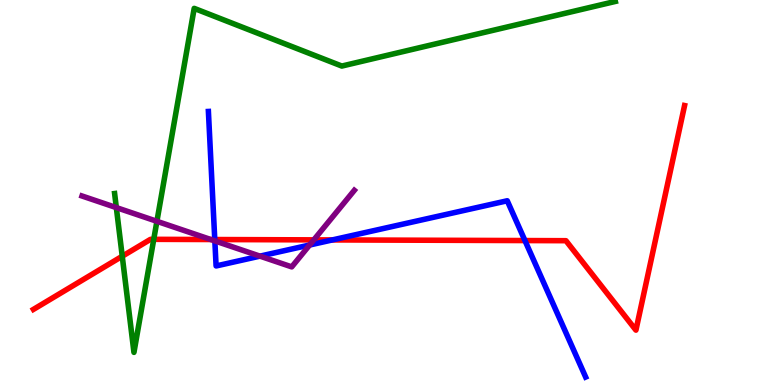[{'lines': ['blue', 'red'], 'intersections': [{'x': 2.77, 'y': 3.78}, {'x': 4.29, 'y': 3.77}, {'x': 6.77, 'y': 3.75}]}, {'lines': ['green', 'red'], 'intersections': [{'x': 1.58, 'y': 3.34}, {'x': 1.98, 'y': 3.78}]}, {'lines': ['purple', 'red'], 'intersections': [{'x': 2.72, 'y': 3.78}, {'x': 4.05, 'y': 3.77}]}, {'lines': ['blue', 'green'], 'intersections': []}, {'lines': ['blue', 'purple'], 'intersections': [{'x': 2.77, 'y': 3.74}, {'x': 3.35, 'y': 3.35}, {'x': 3.99, 'y': 3.64}]}, {'lines': ['green', 'purple'], 'intersections': [{'x': 1.5, 'y': 4.61}, {'x': 2.02, 'y': 4.25}]}]